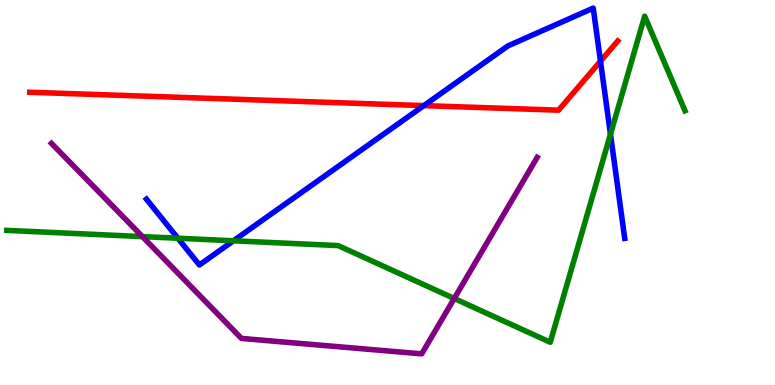[{'lines': ['blue', 'red'], 'intersections': [{'x': 5.47, 'y': 7.26}, {'x': 7.75, 'y': 8.41}]}, {'lines': ['green', 'red'], 'intersections': []}, {'lines': ['purple', 'red'], 'intersections': []}, {'lines': ['blue', 'green'], 'intersections': [{'x': 2.3, 'y': 3.81}, {'x': 3.01, 'y': 3.75}, {'x': 7.88, 'y': 6.51}]}, {'lines': ['blue', 'purple'], 'intersections': []}, {'lines': ['green', 'purple'], 'intersections': [{'x': 1.84, 'y': 3.85}, {'x': 5.86, 'y': 2.25}]}]